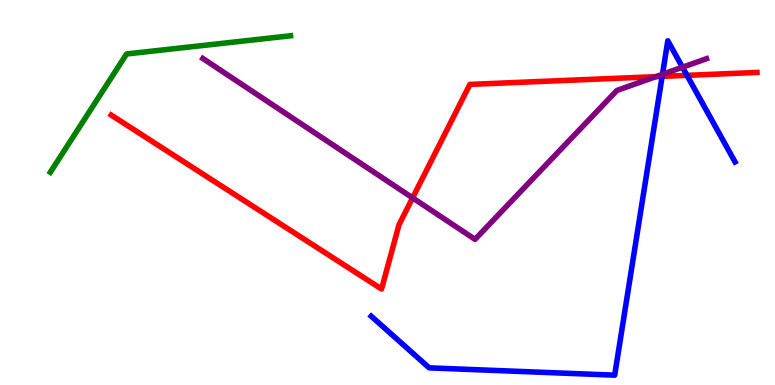[{'lines': ['blue', 'red'], 'intersections': [{'x': 8.54, 'y': 8.02}, {'x': 8.86, 'y': 8.04}]}, {'lines': ['green', 'red'], 'intersections': []}, {'lines': ['purple', 'red'], 'intersections': [{'x': 5.32, 'y': 4.86}, {'x': 8.46, 'y': 8.01}]}, {'lines': ['blue', 'green'], 'intersections': []}, {'lines': ['blue', 'purple'], 'intersections': [{'x': 8.55, 'y': 8.07}, {'x': 8.81, 'y': 8.25}]}, {'lines': ['green', 'purple'], 'intersections': []}]